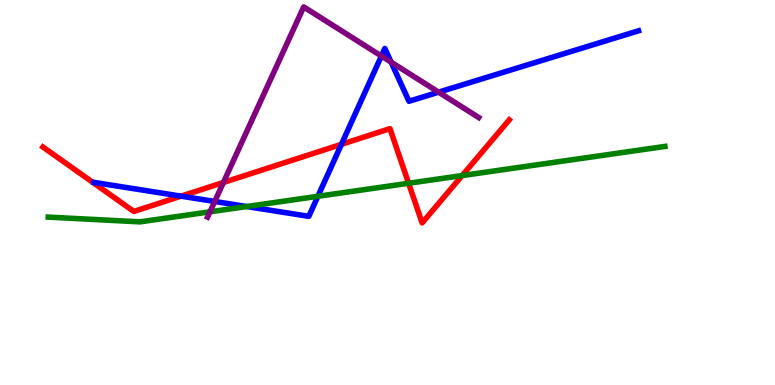[{'lines': ['blue', 'red'], 'intersections': [{'x': 2.34, 'y': 4.9}, {'x': 4.41, 'y': 6.25}]}, {'lines': ['green', 'red'], 'intersections': [{'x': 5.27, 'y': 5.24}, {'x': 5.96, 'y': 5.44}]}, {'lines': ['purple', 'red'], 'intersections': [{'x': 2.88, 'y': 5.26}]}, {'lines': ['blue', 'green'], 'intersections': [{'x': 3.18, 'y': 4.64}, {'x': 4.1, 'y': 4.9}]}, {'lines': ['blue', 'purple'], 'intersections': [{'x': 2.77, 'y': 4.77}, {'x': 4.92, 'y': 8.54}, {'x': 5.05, 'y': 8.39}, {'x': 5.66, 'y': 7.61}]}, {'lines': ['green', 'purple'], 'intersections': [{'x': 2.71, 'y': 4.5}]}]